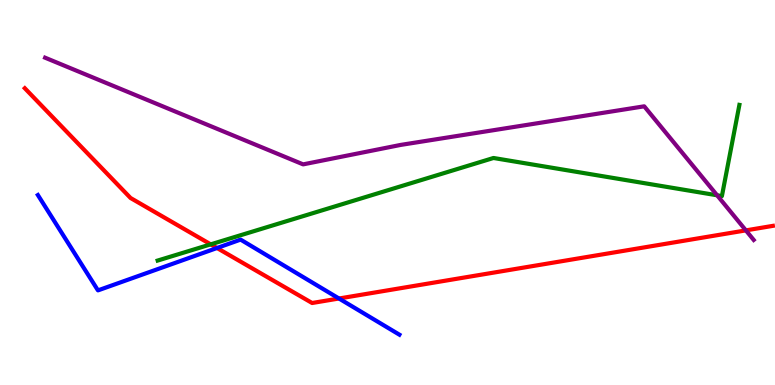[{'lines': ['blue', 'red'], 'intersections': [{'x': 2.8, 'y': 3.56}, {'x': 4.37, 'y': 2.25}]}, {'lines': ['green', 'red'], 'intersections': [{'x': 2.72, 'y': 3.65}]}, {'lines': ['purple', 'red'], 'intersections': [{'x': 9.62, 'y': 4.02}]}, {'lines': ['blue', 'green'], 'intersections': []}, {'lines': ['blue', 'purple'], 'intersections': []}, {'lines': ['green', 'purple'], 'intersections': [{'x': 9.25, 'y': 4.93}]}]